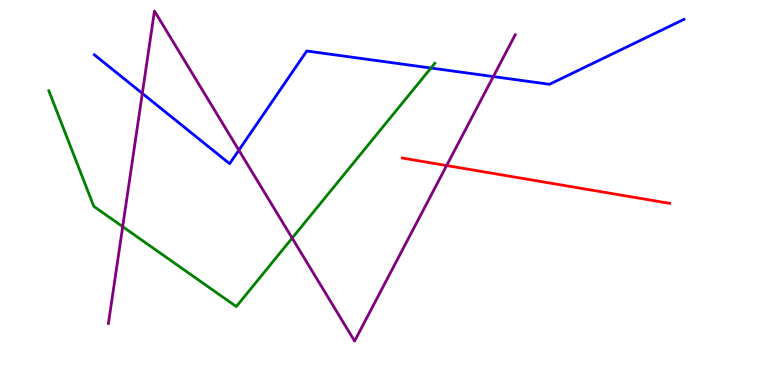[{'lines': ['blue', 'red'], 'intersections': []}, {'lines': ['green', 'red'], 'intersections': []}, {'lines': ['purple', 'red'], 'intersections': [{'x': 5.76, 'y': 5.7}]}, {'lines': ['blue', 'green'], 'intersections': [{'x': 5.56, 'y': 8.23}]}, {'lines': ['blue', 'purple'], 'intersections': [{'x': 1.84, 'y': 7.57}, {'x': 3.08, 'y': 6.1}, {'x': 6.37, 'y': 8.01}]}, {'lines': ['green', 'purple'], 'intersections': [{'x': 1.58, 'y': 4.11}, {'x': 3.77, 'y': 3.82}]}]